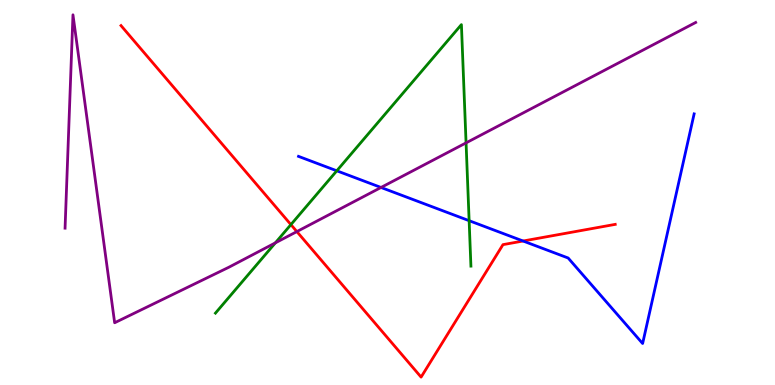[{'lines': ['blue', 'red'], 'intersections': [{'x': 6.75, 'y': 3.74}]}, {'lines': ['green', 'red'], 'intersections': [{'x': 3.75, 'y': 4.17}]}, {'lines': ['purple', 'red'], 'intersections': [{'x': 3.83, 'y': 3.98}]}, {'lines': ['blue', 'green'], 'intersections': [{'x': 4.35, 'y': 5.56}, {'x': 6.05, 'y': 4.27}]}, {'lines': ['blue', 'purple'], 'intersections': [{'x': 4.92, 'y': 5.13}]}, {'lines': ['green', 'purple'], 'intersections': [{'x': 3.55, 'y': 3.69}, {'x': 6.01, 'y': 6.29}]}]